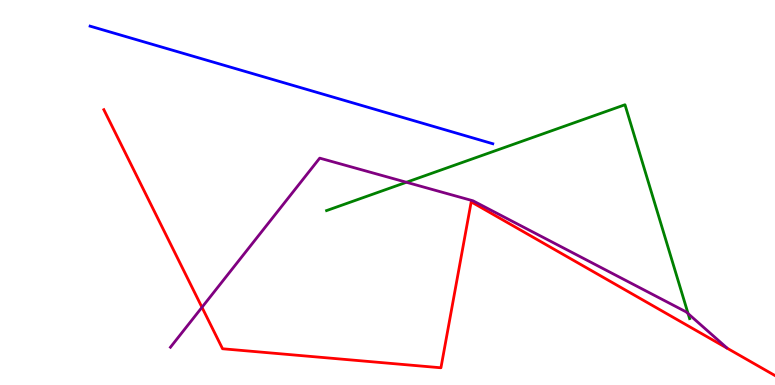[{'lines': ['blue', 'red'], 'intersections': []}, {'lines': ['green', 'red'], 'intersections': []}, {'lines': ['purple', 'red'], 'intersections': [{'x': 2.61, 'y': 2.02}]}, {'lines': ['blue', 'green'], 'intersections': []}, {'lines': ['blue', 'purple'], 'intersections': []}, {'lines': ['green', 'purple'], 'intersections': [{'x': 5.24, 'y': 5.27}, {'x': 8.88, 'y': 1.85}]}]